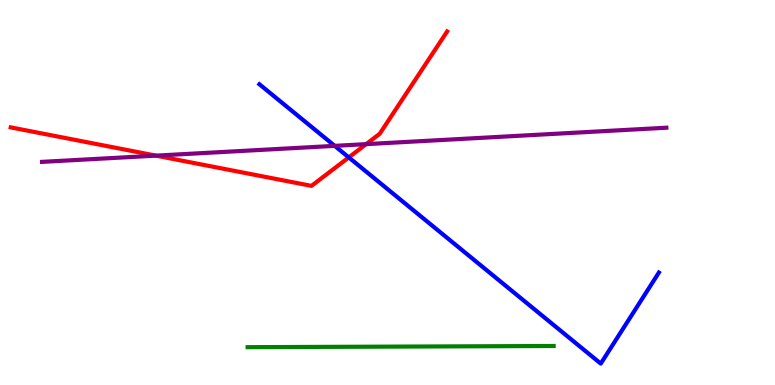[{'lines': ['blue', 'red'], 'intersections': [{'x': 4.5, 'y': 5.91}]}, {'lines': ['green', 'red'], 'intersections': []}, {'lines': ['purple', 'red'], 'intersections': [{'x': 2.01, 'y': 5.96}, {'x': 4.72, 'y': 6.26}]}, {'lines': ['blue', 'green'], 'intersections': []}, {'lines': ['blue', 'purple'], 'intersections': [{'x': 4.32, 'y': 6.21}]}, {'lines': ['green', 'purple'], 'intersections': []}]